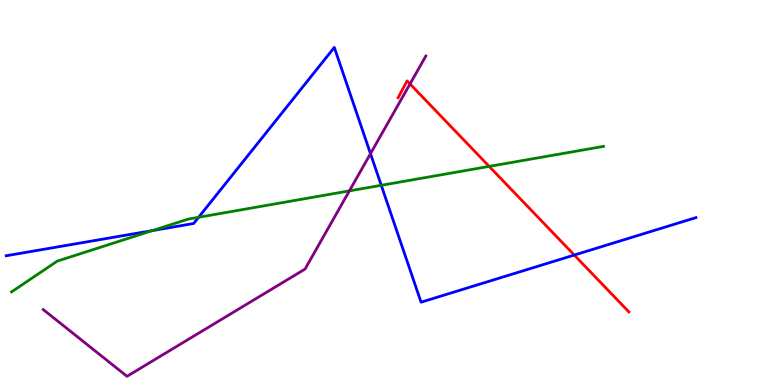[{'lines': ['blue', 'red'], 'intersections': [{'x': 7.41, 'y': 3.38}]}, {'lines': ['green', 'red'], 'intersections': [{'x': 6.31, 'y': 5.68}]}, {'lines': ['purple', 'red'], 'intersections': [{'x': 5.29, 'y': 7.82}]}, {'lines': ['blue', 'green'], 'intersections': [{'x': 1.97, 'y': 4.01}, {'x': 2.56, 'y': 4.36}, {'x': 4.92, 'y': 5.19}]}, {'lines': ['blue', 'purple'], 'intersections': [{'x': 4.78, 'y': 6.01}]}, {'lines': ['green', 'purple'], 'intersections': [{'x': 4.51, 'y': 5.04}]}]